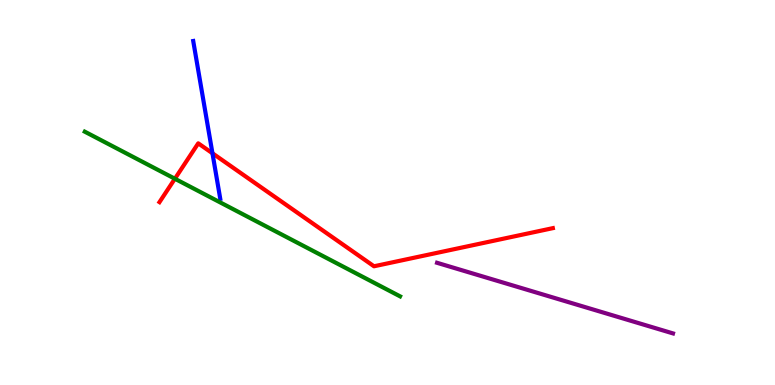[{'lines': ['blue', 'red'], 'intersections': [{'x': 2.74, 'y': 6.02}]}, {'lines': ['green', 'red'], 'intersections': [{'x': 2.26, 'y': 5.36}]}, {'lines': ['purple', 'red'], 'intersections': []}, {'lines': ['blue', 'green'], 'intersections': []}, {'lines': ['blue', 'purple'], 'intersections': []}, {'lines': ['green', 'purple'], 'intersections': []}]